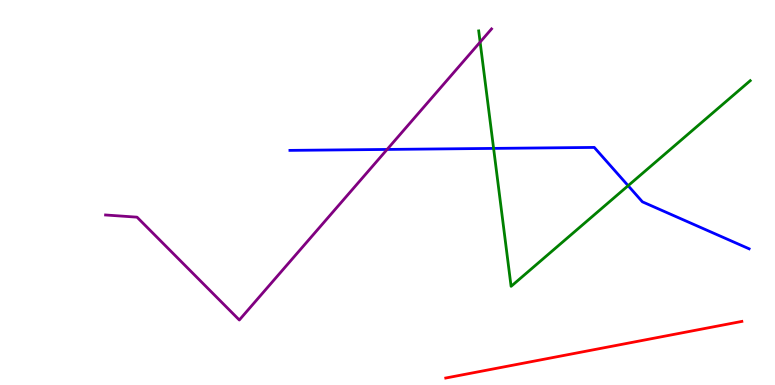[{'lines': ['blue', 'red'], 'intersections': []}, {'lines': ['green', 'red'], 'intersections': []}, {'lines': ['purple', 'red'], 'intersections': []}, {'lines': ['blue', 'green'], 'intersections': [{'x': 6.37, 'y': 6.15}, {'x': 8.1, 'y': 5.18}]}, {'lines': ['blue', 'purple'], 'intersections': [{'x': 4.99, 'y': 6.12}]}, {'lines': ['green', 'purple'], 'intersections': [{'x': 6.2, 'y': 8.91}]}]